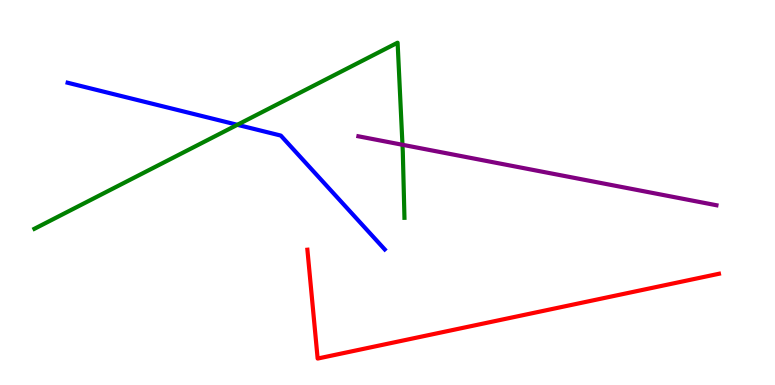[{'lines': ['blue', 'red'], 'intersections': []}, {'lines': ['green', 'red'], 'intersections': []}, {'lines': ['purple', 'red'], 'intersections': []}, {'lines': ['blue', 'green'], 'intersections': [{'x': 3.06, 'y': 6.76}]}, {'lines': ['blue', 'purple'], 'intersections': []}, {'lines': ['green', 'purple'], 'intersections': [{'x': 5.19, 'y': 6.24}]}]